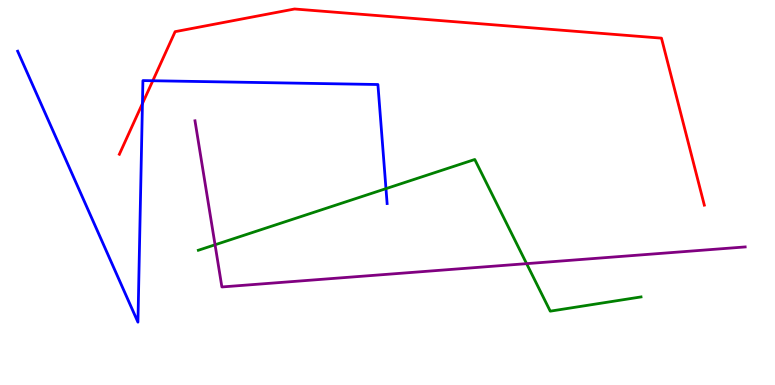[{'lines': ['blue', 'red'], 'intersections': [{'x': 1.84, 'y': 7.31}, {'x': 1.97, 'y': 7.9}]}, {'lines': ['green', 'red'], 'intersections': []}, {'lines': ['purple', 'red'], 'intersections': []}, {'lines': ['blue', 'green'], 'intersections': [{'x': 4.98, 'y': 5.1}]}, {'lines': ['blue', 'purple'], 'intersections': []}, {'lines': ['green', 'purple'], 'intersections': [{'x': 2.77, 'y': 3.64}, {'x': 6.79, 'y': 3.15}]}]